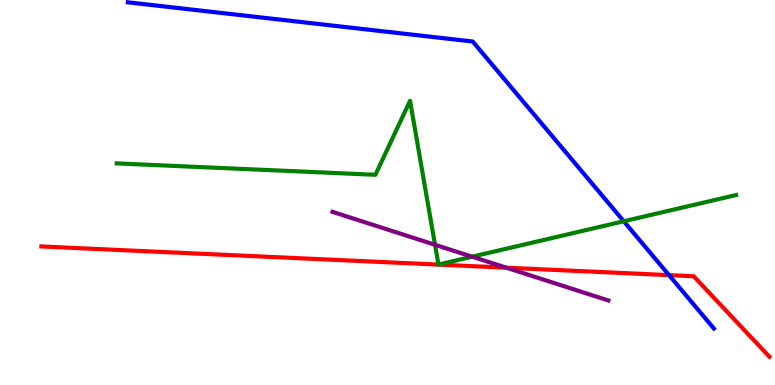[{'lines': ['blue', 'red'], 'intersections': [{'x': 8.63, 'y': 2.85}]}, {'lines': ['green', 'red'], 'intersections': []}, {'lines': ['purple', 'red'], 'intersections': [{'x': 6.53, 'y': 3.05}]}, {'lines': ['blue', 'green'], 'intersections': [{'x': 8.05, 'y': 4.25}]}, {'lines': ['blue', 'purple'], 'intersections': []}, {'lines': ['green', 'purple'], 'intersections': [{'x': 5.61, 'y': 3.64}, {'x': 6.09, 'y': 3.33}]}]